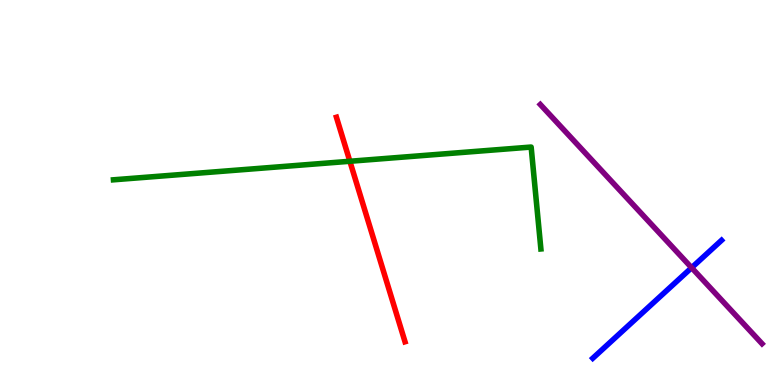[{'lines': ['blue', 'red'], 'intersections': []}, {'lines': ['green', 'red'], 'intersections': [{'x': 4.51, 'y': 5.81}]}, {'lines': ['purple', 'red'], 'intersections': []}, {'lines': ['blue', 'green'], 'intersections': []}, {'lines': ['blue', 'purple'], 'intersections': [{'x': 8.92, 'y': 3.05}]}, {'lines': ['green', 'purple'], 'intersections': []}]